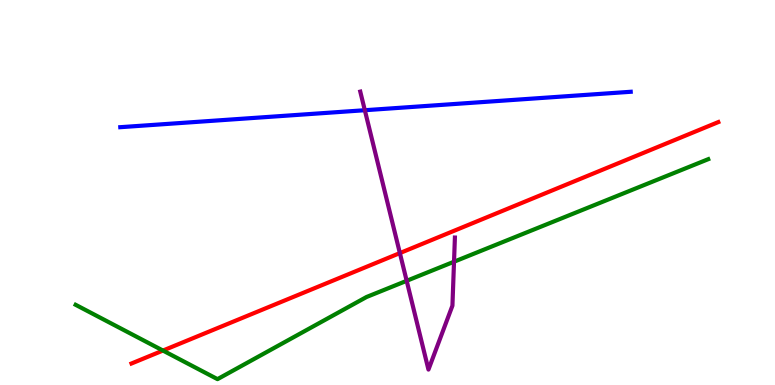[{'lines': ['blue', 'red'], 'intersections': []}, {'lines': ['green', 'red'], 'intersections': [{'x': 2.1, 'y': 0.895}]}, {'lines': ['purple', 'red'], 'intersections': [{'x': 5.16, 'y': 3.43}]}, {'lines': ['blue', 'green'], 'intersections': []}, {'lines': ['blue', 'purple'], 'intersections': [{'x': 4.71, 'y': 7.14}]}, {'lines': ['green', 'purple'], 'intersections': [{'x': 5.25, 'y': 2.71}, {'x': 5.86, 'y': 3.2}]}]